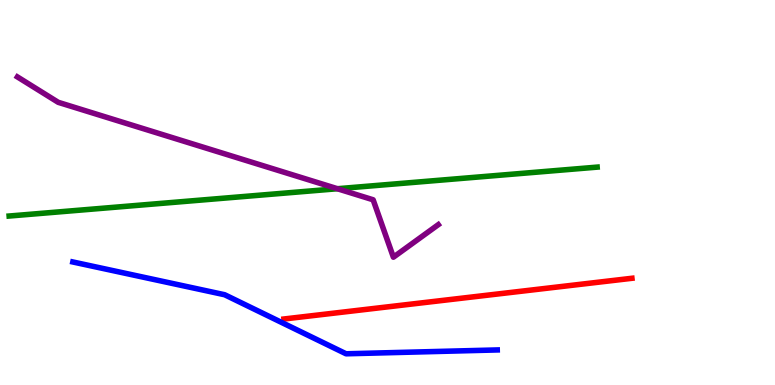[{'lines': ['blue', 'red'], 'intersections': []}, {'lines': ['green', 'red'], 'intersections': []}, {'lines': ['purple', 'red'], 'intersections': []}, {'lines': ['blue', 'green'], 'intersections': []}, {'lines': ['blue', 'purple'], 'intersections': []}, {'lines': ['green', 'purple'], 'intersections': [{'x': 4.35, 'y': 5.1}]}]